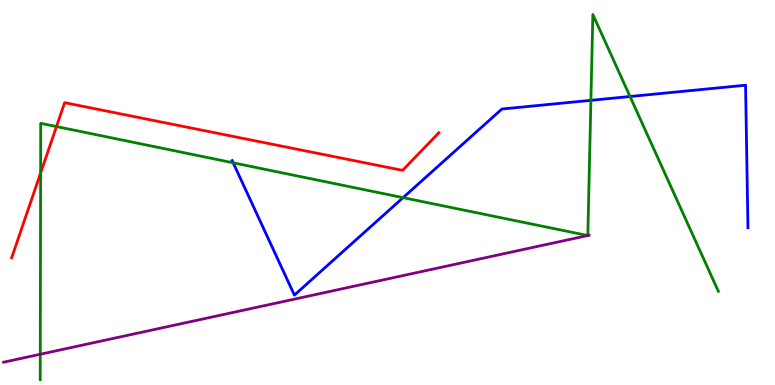[{'lines': ['blue', 'red'], 'intersections': []}, {'lines': ['green', 'red'], 'intersections': [{'x': 0.524, 'y': 5.51}, {'x': 0.729, 'y': 6.71}]}, {'lines': ['purple', 'red'], 'intersections': []}, {'lines': ['blue', 'green'], 'intersections': [{'x': 3.01, 'y': 5.77}, {'x': 5.2, 'y': 4.87}, {'x': 7.62, 'y': 7.39}, {'x': 8.13, 'y': 7.49}]}, {'lines': ['blue', 'purple'], 'intersections': []}, {'lines': ['green', 'purple'], 'intersections': [{'x': 0.52, 'y': 0.798}, {'x': 7.58, 'y': 3.88}, {'x': 7.58, 'y': 3.88}]}]